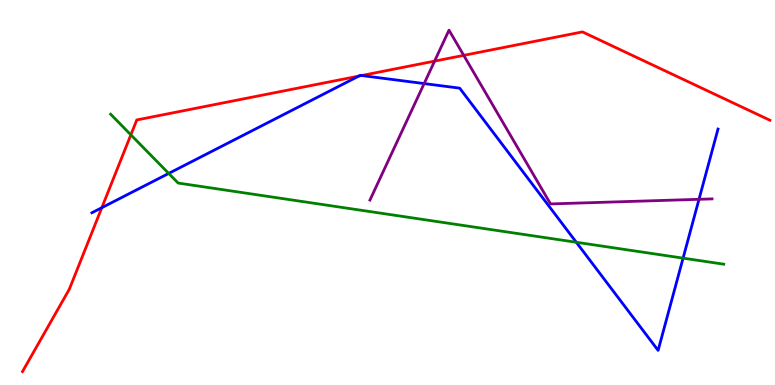[{'lines': ['blue', 'red'], 'intersections': [{'x': 1.31, 'y': 4.61}, {'x': 4.63, 'y': 8.02}, {'x': 4.67, 'y': 8.04}]}, {'lines': ['green', 'red'], 'intersections': [{'x': 1.69, 'y': 6.5}]}, {'lines': ['purple', 'red'], 'intersections': [{'x': 5.61, 'y': 8.41}, {'x': 5.98, 'y': 8.56}]}, {'lines': ['blue', 'green'], 'intersections': [{'x': 2.18, 'y': 5.5}, {'x': 7.44, 'y': 3.71}, {'x': 8.81, 'y': 3.29}]}, {'lines': ['blue', 'purple'], 'intersections': [{'x': 5.47, 'y': 7.83}, {'x': 9.02, 'y': 4.82}]}, {'lines': ['green', 'purple'], 'intersections': []}]